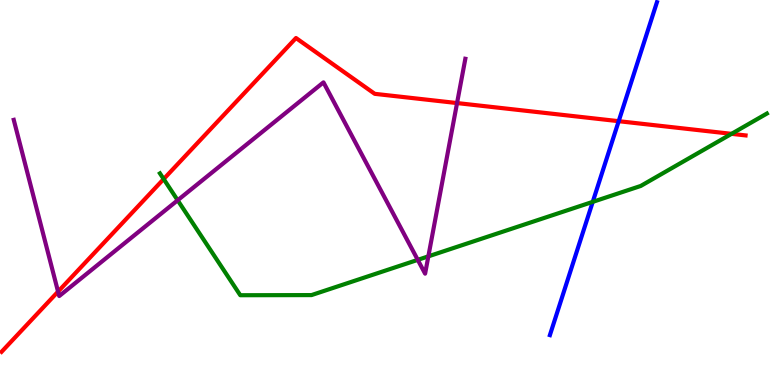[{'lines': ['blue', 'red'], 'intersections': [{'x': 7.98, 'y': 6.85}]}, {'lines': ['green', 'red'], 'intersections': [{'x': 2.11, 'y': 5.35}, {'x': 9.44, 'y': 6.52}]}, {'lines': ['purple', 'red'], 'intersections': [{'x': 0.749, 'y': 2.43}, {'x': 5.9, 'y': 7.32}]}, {'lines': ['blue', 'green'], 'intersections': [{'x': 7.65, 'y': 4.76}]}, {'lines': ['blue', 'purple'], 'intersections': []}, {'lines': ['green', 'purple'], 'intersections': [{'x': 2.29, 'y': 4.8}, {'x': 5.39, 'y': 3.25}, {'x': 5.53, 'y': 3.34}]}]